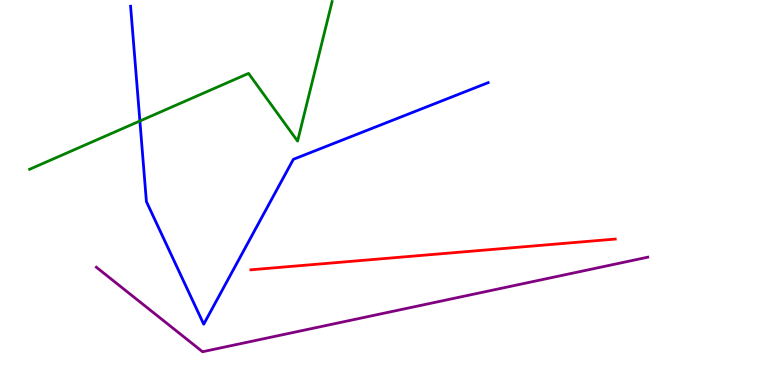[{'lines': ['blue', 'red'], 'intersections': []}, {'lines': ['green', 'red'], 'intersections': []}, {'lines': ['purple', 'red'], 'intersections': []}, {'lines': ['blue', 'green'], 'intersections': [{'x': 1.8, 'y': 6.86}]}, {'lines': ['blue', 'purple'], 'intersections': []}, {'lines': ['green', 'purple'], 'intersections': []}]